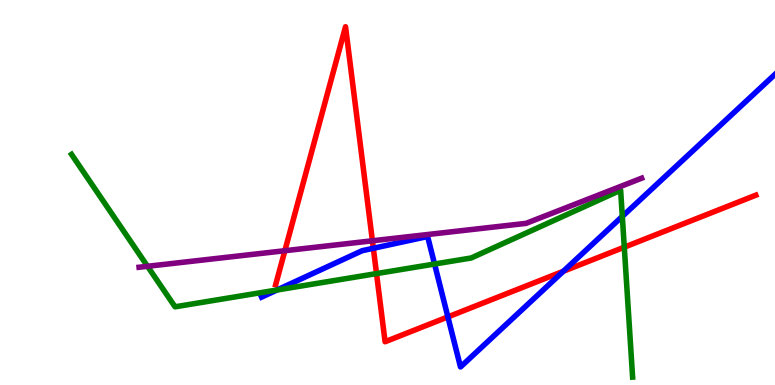[{'lines': ['blue', 'red'], 'intersections': [{'x': 4.82, 'y': 3.55}, {'x': 5.78, 'y': 1.77}, {'x': 7.27, 'y': 2.95}]}, {'lines': ['green', 'red'], 'intersections': [{'x': 4.86, 'y': 2.89}, {'x': 8.06, 'y': 3.58}]}, {'lines': ['purple', 'red'], 'intersections': [{'x': 3.68, 'y': 3.49}, {'x': 4.81, 'y': 3.75}]}, {'lines': ['blue', 'green'], 'intersections': [{'x': 3.57, 'y': 2.47}, {'x': 5.61, 'y': 3.14}, {'x': 8.03, 'y': 4.38}]}, {'lines': ['blue', 'purple'], 'intersections': []}, {'lines': ['green', 'purple'], 'intersections': [{'x': 1.9, 'y': 3.08}]}]